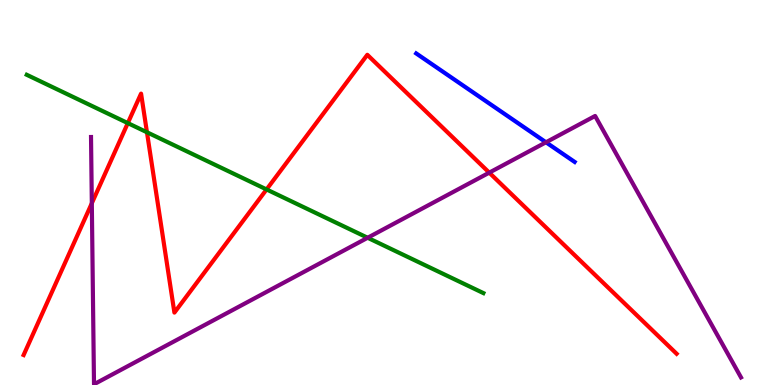[{'lines': ['blue', 'red'], 'intersections': []}, {'lines': ['green', 'red'], 'intersections': [{'x': 1.65, 'y': 6.8}, {'x': 1.9, 'y': 6.56}, {'x': 3.44, 'y': 5.08}]}, {'lines': ['purple', 'red'], 'intersections': [{'x': 1.18, 'y': 4.72}, {'x': 6.31, 'y': 5.52}]}, {'lines': ['blue', 'green'], 'intersections': []}, {'lines': ['blue', 'purple'], 'intersections': [{'x': 7.04, 'y': 6.3}]}, {'lines': ['green', 'purple'], 'intersections': [{'x': 4.74, 'y': 3.82}]}]